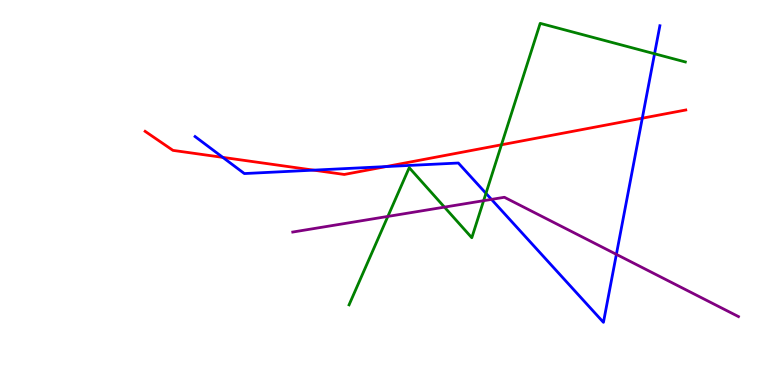[{'lines': ['blue', 'red'], 'intersections': [{'x': 2.88, 'y': 5.91}, {'x': 4.05, 'y': 5.58}, {'x': 4.98, 'y': 5.67}, {'x': 8.29, 'y': 6.93}]}, {'lines': ['green', 'red'], 'intersections': [{'x': 6.47, 'y': 6.24}]}, {'lines': ['purple', 'red'], 'intersections': []}, {'lines': ['blue', 'green'], 'intersections': [{'x': 6.27, 'y': 4.98}, {'x': 8.45, 'y': 8.6}]}, {'lines': ['blue', 'purple'], 'intersections': [{'x': 6.34, 'y': 4.82}, {'x': 7.95, 'y': 3.39}]}, {'lines': ['green', 'purple'], 'intersections': [{'x': 5.0, 'y': 4.38}, {'x': 5.73, 'y': 4.62}, {'x': 6.24, 'y': 4.79}]}]